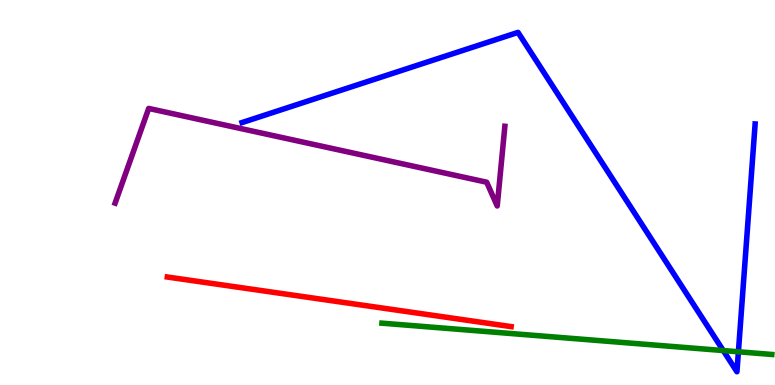[{'lines': ['blue', 'red'], 'intersections': []}, {'lines': ['green', 'red'], 'intersections': []}, {'lines': ['purple', 'red'], 'intersections': []}, {'lines': ['blue', 'green'], 'intersections': [{'x': 9.33, 'y': 0.894}, {'x': 9.53, 'y': 0.863}]}, {'lines': ['blue', 'purple'], 'intersections': []}, {'lines': ['green', 'purple'], 'intersections': []}]